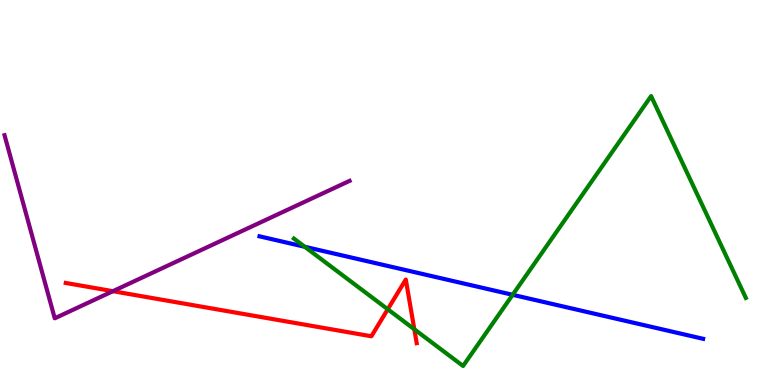[{'lines': ['blue', 'red'], 'intersections': []}, {'lines': ['green', 'red'], 'intersections': [{'x': 5.0, 'y': 1.97}, {'x': 5.35, 'y': 1.45}]}, {'lines': ['purple', 'red'], 'intersections': [{'x': 1.46, 'y': 2.44}]}, {'lines': ['blue', 'green'], 'intersections': [{'x': 3.93, 'y': 3.59}, {'x': 6.61, 'y': 2.34}]}, {'lines': ['blue', 'purple'], 'intersections': []}, {'lines': ['green', 'purple'], 'intersections': []}]